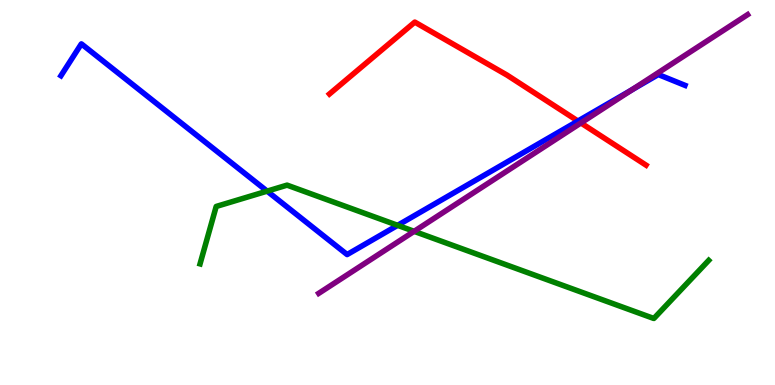[{'lines': ['blue', 'red'], 'intersections': [{'x': 7.46, 'y': 6.86}]}, {'lines': ['green', 'red'], 'intersections': []}, {'lines': ['purple', 'red'], 'intersections': [{'x': 7.5, 'y': 6.81}]}, {'lines': ['blue', 'green'], 'intersections': [{'x': 3.45, 'y': 5.04}, {'x': 5.13, 'y': 4.15}]}, {'lines': ['blue', 'purple'], 'intersections': [{'x': 8.15, 'y': 7.67}]}, {'lines': ['green', 'purple'], 'intersections': [{'x': 5.34, 'y': 3.99}]}]